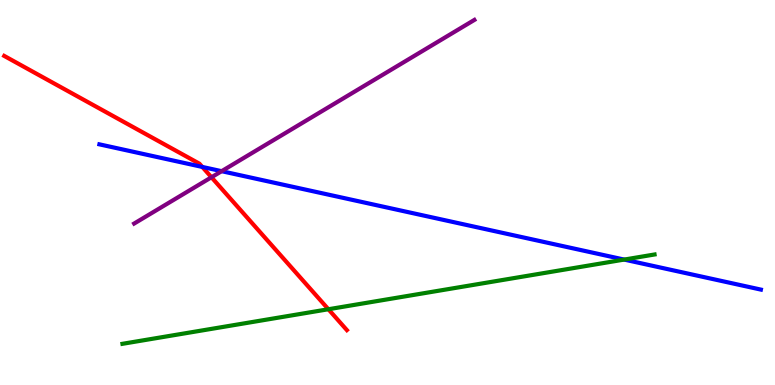[{'lines': ['blue', 'red'], 'intersections': [{'x': 2.61, 'y': 5.66}]}, {'lines': ['green', 'red'], 'intersections': [{'x': 4.24, 'y': 1.97}]}, {'lines': ['purple', 'red'], 'intersections': [{'x': 2.73, 'y': 5.4}]}, {'lines': ['blue', 'green'], 'intersections': [{'x': 8.05, 'y': 3.26}]}, {'lines': ['blue', 'purple'], 'intersections': [{'x': 2.86, 'y': 5.55}]}, {'lines': ['green', 'purple'], 'intersections': []}]